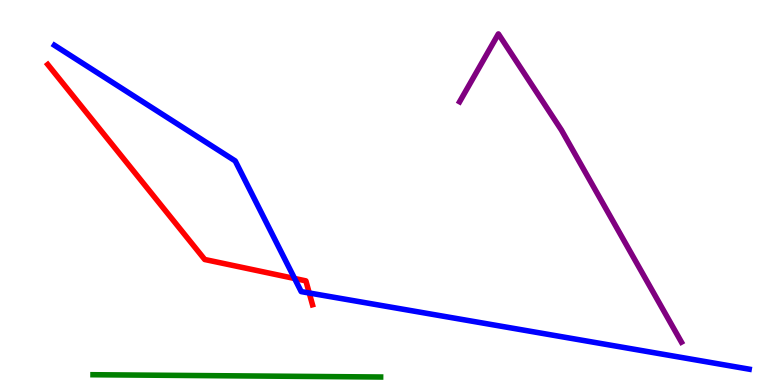[{'lines': ['blue', 'red'], 'intersections': [{'x': 3.8, 'y': 2.77}, {'x': 3.99, 'y': 2.39}]}, {'lines': ['green', 'red'], 'intersections': []}, {'lines': ['purple', 'red'], 'intersections': []}, {'lines': ['blue', 'green'], 'intersections': []}, {'lines': ['blue', 'purple'], 'intersections': []}, {'lines': ['green', 'purple'], 'intersections': []}]